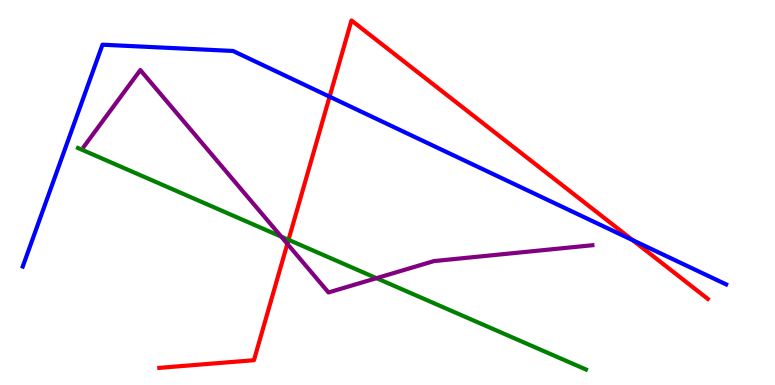[{'lines': ['blue', 'red'], 'intersections': [{'x': 4.25, 'y': 7.49}, {'x': 8.16, 'y': 3.76}]}, {'lines': ['green', 'red'], 'intersections': [{'x': 3.72, 'y': 3.77}]}, {'lines': ['purple', 'red'], 'intersections': [{'x': 3.71, 'y': 3.67}]}, {'lines': ['blue', 'green'], 'intersections': []}, {'lines': ['blue', 'purple'], 'intersections': []}, {'lines': ['green', 'purple'], 'intersections': [{'x': 3.63, 'y': 3.85}, {'x': 4.86, 'y': 2.77}]}]